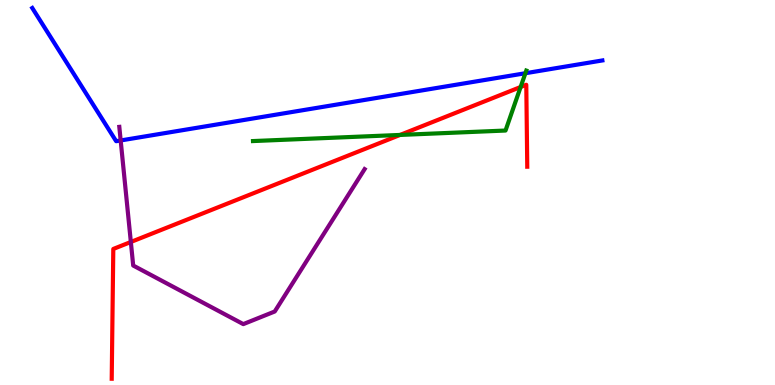[{'lines': ['blue', 'red'], 'intersections': []}, {'lines': ['green', 'red'], 'intersections': [{'x': 5.16, 'y': 6.5}, {'x': 6.72, 'y': 7.74}]}, {'lines': ['purple', 'red'], 'intersections': [{'x': 1.69, 'y': 3.71}]}, {'lines': ['blue', 'green'], 'intersections': [{'x': 6.78, 'y': 8.1}]}, {'lines': ['blue', 'purple'], 'intersections': [{'x': 1.56, 'y': 6.35}]}, {'lines': ['green', 'purple'], 'intersections': []}]